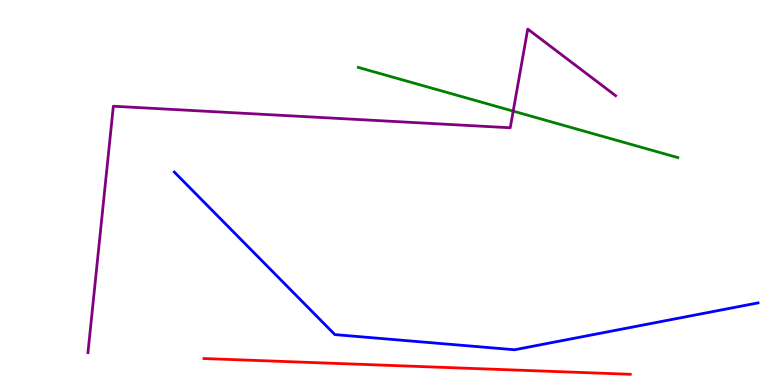[{'lines': ['blue', 'red'], 'intersections': []}, {'lines': ['green', 'red'], 'intersections': []}, {'lines': ['purple', 'red'], 'intersections': []}, {'lines': ['blue', 'green'], 'intersections': []}, {'lines': ['blue', 'purple'], 'intersections': []}, {'lines': ['green', 'purple'], 'intersections': [{'x': 6.62, 'y': 7.11}]}]